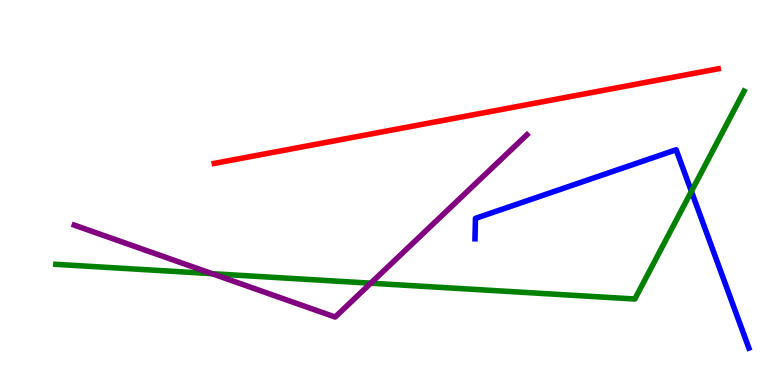[{'lines': ['blue', 'red'], 'intersections': []}, {'lines': ['green', 'red'], 'intersections': []}, {'lines': ['purple', 'red'], 'intersections': []}, {'lines': ['blue', 'green'], 'intersections': [{'x': 8.92, 'y': 5.03}]}, {'lines': ['blue', 'purple'], 'intersections': []}, {'lines': ['green', 'purple'], 'intersections': [{'x': 2.74, 'y': 2.89}, {'x': 4.78, 'y': 2.64}]}]